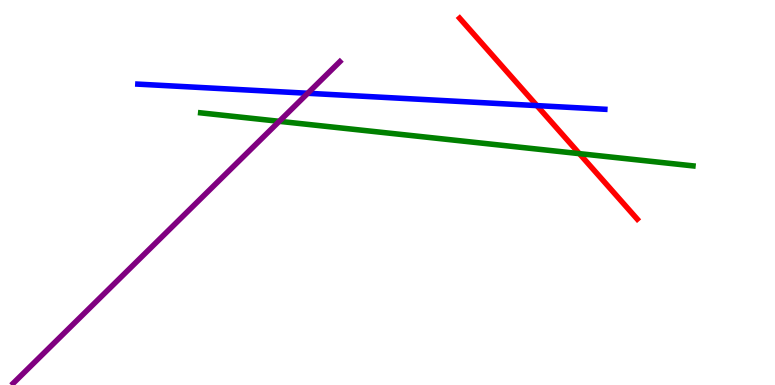[{'lines': ['blue', 'red'], 'intersections': [{'x': 6.93, 'y': 7.26}]}, {'lines': ['green', 'red'], 'intersections': [{'x': 7.48, 'y': 6.01}]}, {'lines': ['purple', 'red'], 'intersections': []}, {'lines': ['blue', 'green'], 'intersections': []}, {'lines': ['blue', 'purple'], 'intersections': [{'x': 3.97, 'y': 7.58}]}, {'lines': ['green', 'purple'], 'intersections': [{'x': 3.6, 'y': 6.85}]}]